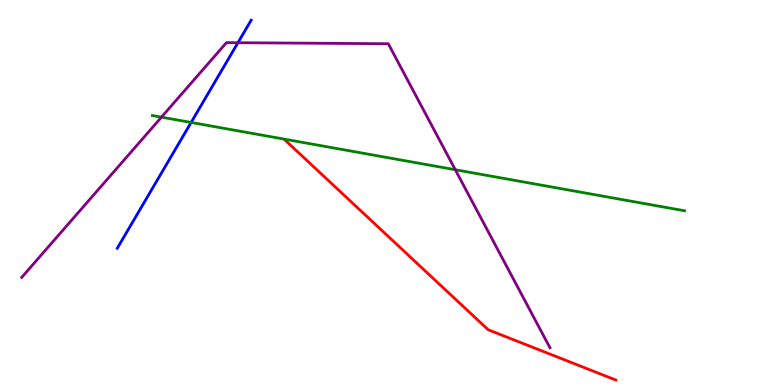[{'lines': ['blue', 'red'], 'intersections': []}, {'lines': ['green', 'red'], 'intersections': []}, {'lines': ['purple', 'red'], 'intersections': []}, {'lines': ['blue', 'green'], 'intersections': [{'x': 2.47, 'y': 6.82}]}, {'lines': ['blue', 'purple'], 'intersections': [{'x': 3.07, 'y': 8.89}]}, {'lines': ['green', 'purple'], 'intersections': [{'x': 2.08, 'y': 6.96}, {'x': 5.87, 'y': 5.59}]}]